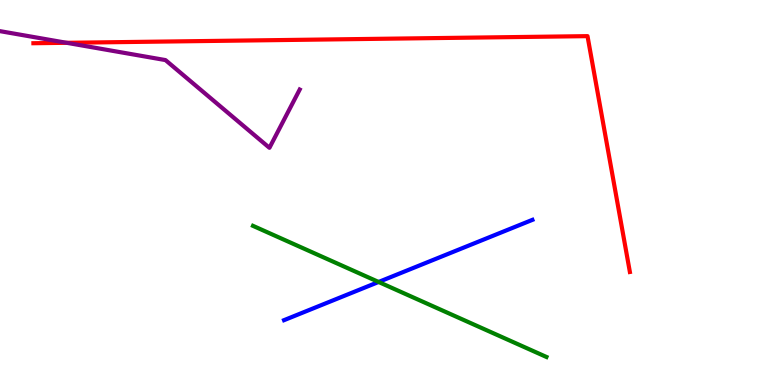[{'lines': ['blue', 'red'], 'intersections': []}, {'lines': ['green', 'red'], 'intersections': []}, {'lines': ['purple', 'red'], 'intersections': [{'x': 0.86, 'y': 8.89}]}, {'lines': ['blue', 'green'], 'intersections': [{'x': 4.89, 'y': 2.68}]}, {'lines': ['blue', 'purple'], 'intersections': []}, {'lines': ['green', 'purple'], 'intersections': []}]